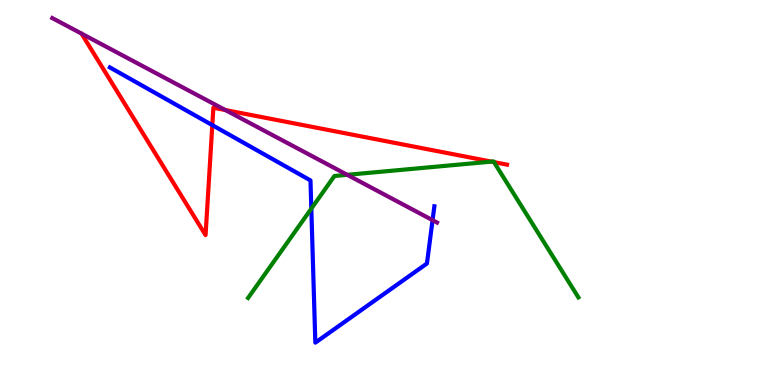[{'lines': ['blue', 'red'], 'intersections': [{'x': 2.74, 'y': 6.75}]}, {'lines': ['green', 'red'], 'intersections': [{'x': 6.34, 'y': 5.8}, {'x': 6.37, 'y': 5.79}]}, {'lines': ['purple', 'red'], 'intersections': [{'x': 2.91, 'y': 7.14}]}, {'lines': ['blue', 'green'], 'intersections': [{'x': 4.02, 'y': 4.58}]}, {'lines': ['blue', 'purple'], 'intersections': [{'x': 5.58, 'y': 4.28}]}, {'lines': ['green', 'purple'], 'intersections': [{'x': 4.48, 'y': 5.46}]}]